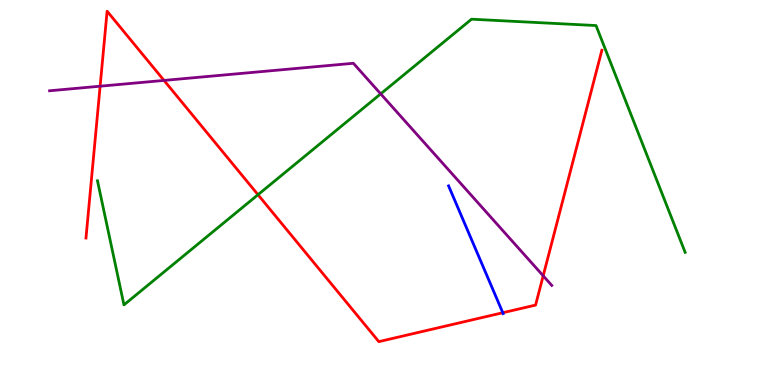[{'lines': ['blue', 'red'], 'intersections': [{'x': 6.49, 'y': 1.88}]}, {'lines': ['green', 'red'], 'intersections': [{'x': 3.33, 'y': 4.94}]}, {'lines': ['purple', 'red'], 'intersections': [{'x': 1.29, 'y': 7.76}, {'x': 2.12, 'y': 7.91}, {'x': 7.01, 'y': 2.84}]}, {'lines': ['blue', 'green'], 'intersections': []}, {'lines': ['blue', 'purple'], 'intersections': []}, {'lines': ['green', 'purple'], 'intersections': [{'x': 4.91, 'y': 7.56}]}]